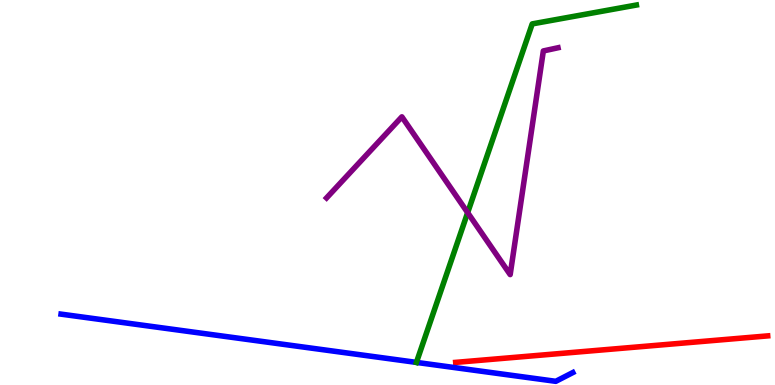[{'lines': ['blue', 'red'], 'intersections': []}, {'lines': ['green', 'red'], 'intersections': []}, {'lines': ['purple', 'red'], 'intersections': []}, {'lines': ['blue', 'green'], 'intersections': [{'x': 5.37, 'y': 0.587}]}, {'lines': ['blue', 'purple'], 'intersections': []}, {'lines': ['green', 'purple'], 'intersections': [{'x': 6.03, 'y': 4.48}]}]